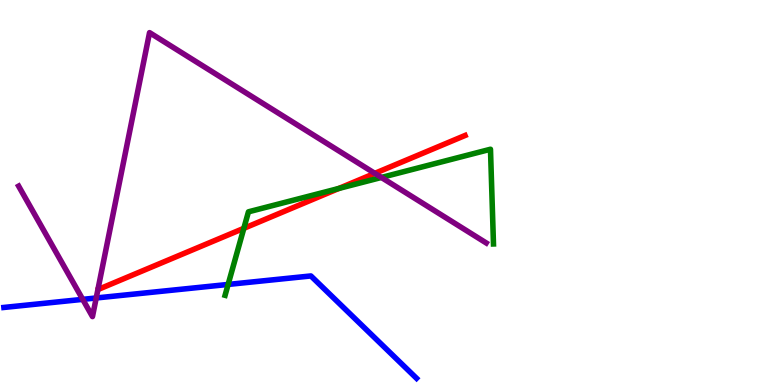[{'lines': ['blue', 'red'], 'intersections': []}, {'lines': ['green', 'red'], 'intersections': [{'x': 3.15, 'y': 4.07}, {'x': 4.37, 'y': 5.11}]}, {'lines': ['purple', 'red'], 'intersections': [{'x': 4.84, 'y': 5.5}]}, {'lines': ['blue', 'green'], 'intersections': [{'x': 2.94, 'y': 2.61}]}, {'lines': ['blue', 'purple'], 'intersections': [{'x': 1.07, 'y': 2.22}, {'x': 1.24, 'y': 2.26}]}, {'lines': ['green', 'purple'], 'intersections': [{'x': 4.92, 'y': 5.39}]}]